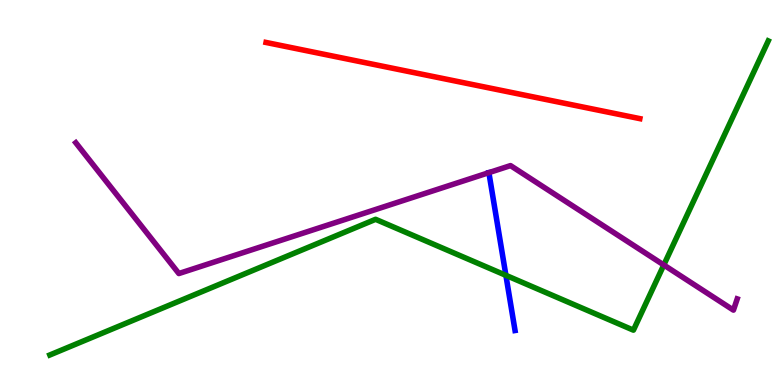[{'lines': ['blue', 'red'], 'intersections': []}, {'lines': ['green', 'red'], 'intersections': []}, {'lines': ['purple', 'red'], 'intersections': []}, {'lines': ['blue', 'green'], 'intersections': [{'x': 6.53, 'y': 2.85}]}, {'lines': ['blue', 'purple'], 'intersections': [{'x': 6.31, 'y': 5.52}]}, {'lines': ['green', 'purple'], 'intersections': [{'x': 8.57, 'y': 3.12}]}]